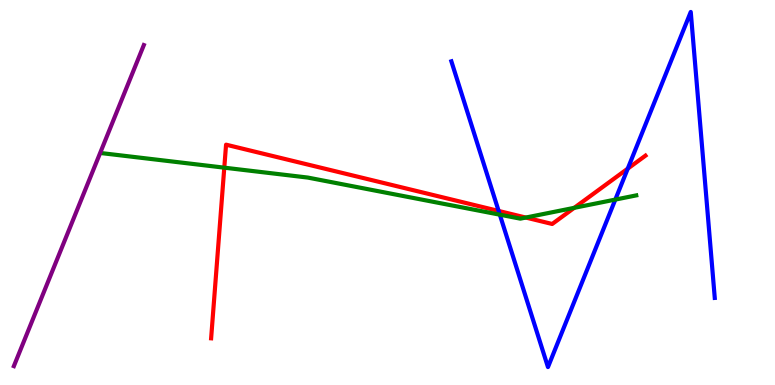[{'lines': ['blue', 'red'], 'intersections': [{'x': 6.43, 'y': 4.52}, {'x': 8.1, 'y': 5.62}]}, {'lines': ['green', 'red'], 'intersections': [{'x': 2.89, 'y': 5.65}, {'x': 6.78, 'y': 4.35}, {'x': 7.41, 'y': 4.6}]}, {'lines': ['purple', 'red'], 'intersections': []}, {'lines': ['blue', 'green'], 'intersections': [{'x': 6.45, 'y': 4.42}, {'x': 7.94, 'y': 4.82}]}, {'lines': ['blue', 'purple'], 'intersections': []}, {'lines': ['green', 'purple'], 'intersections': []}]